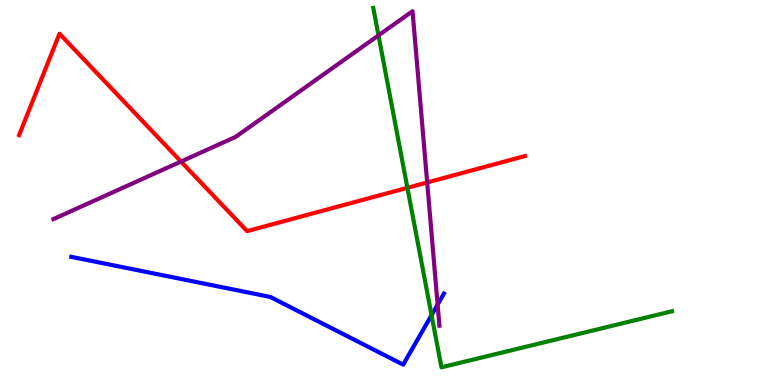[{'lines': ['blue', 'red'], 'intersections': []}, {'lines': ['green', 'red'], 'intersections': [{'x': 5.26, 'y': 5.12}]}, {'lines': ['purple', 'red'], 'intersections': [{'x': 2.34, 'y': 5.8}, {'x': 5.51, 'y': 5.26}]}, {'lines': ['blue', 'green'], 'intersections': [{'x': 5.57, 'y': 1.81}]}, {'lines': ['blue', 'purple'], 'intersections': [{'x': 5.65, 'y': 2.09}]}, {'lines': ['green', 'purple'], 'intersections': [{'x': 4.88, 'y': 9.08}]}]